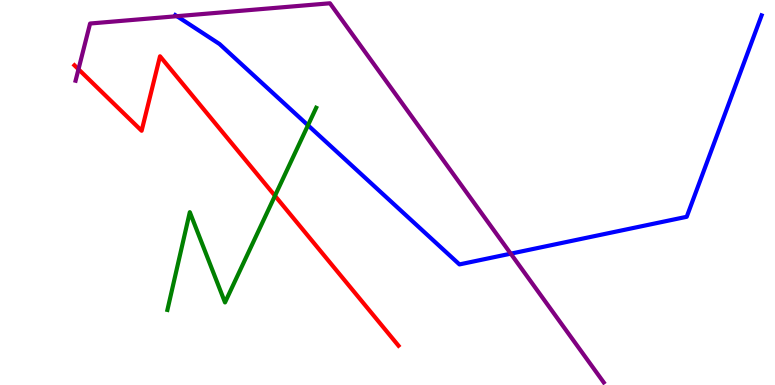[{'lines': ['blue', 'red'], 'intersections': []}, {'lines': ['green', 'red'], 'intersections': [{'x': 3.55, 'y': 4.91}]}, {'lines': ['purple', 'red'], 'intersections': [{'x': 1.01, 'y': 8.2}]}, {'lines': ['blue', 'green'], 'intersections': [{'x': 3.97, 'y': 6.75}]}, {'lines': ['blue', 'purple'], 'intersections': [{'x': 2.28, 'y': 9.58}, {'x': 6.59, 'y': 3.41}]}, {'lines': ['green', 'purple'], 'intersections': []}]